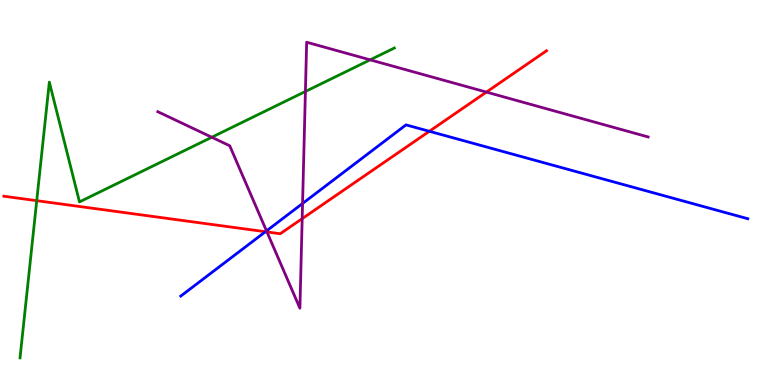[{'lines': ['blue', 'red'], 'intersections': [{'x': 3.42, 'y': 3.98}, {'x': 5.54, 'y': 6.59}]}, {'lines': ['green', 'red'], 'intersections': [{'x': 0.474, 'y': 4.79}]}, {'lines': ['purple', 'red'], 'intersections': [{'x': 3.44, 'y': 3.98}, {'x': 3.9, 'y': 4.32}, {'x': 6.28, 'y': 7.61}]}, {'lines': ['blue', 'green'], 'intersections': []}, {'lines': ['blue', 'purple'], 'intersections': [{'x': 3.44, 'y': 4.0}, {'x': 3.9, 'y': 4.71}]}, {'lines': ['green', 'purple'], 'intersections': [{'x': 2.73, 'y': 6.44}, {'x': 3.94, 'y': 7.62}, {'x': 4.78, 'y': 8.45}]}]